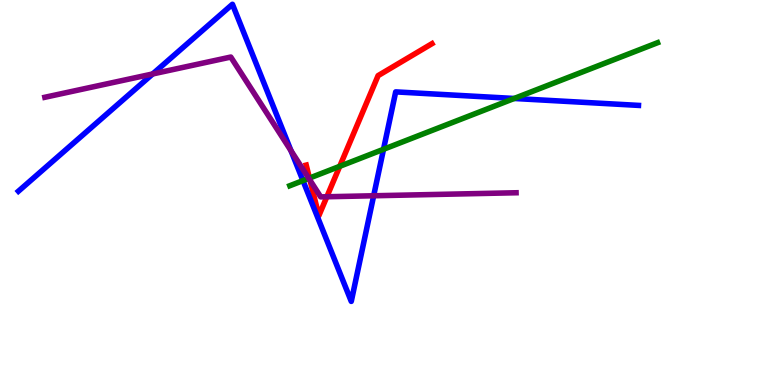[{'lines': ['blue', 'red'], 'intersections': []}, {'lines': ['green', 'red'], 'intersections': [{'x': 3.99, 'y': 5.37}, {'x': 4.38, 'y': 5.68}]}, {'lines': ['purple', 'red'], 'intersections': [{'x': 4.0, 'y': 5.32}, {'x': 4.22, 'y': 4.89}]}, {'lines': ['blue', 'green'], 'intersections': [{'x': 3.91, 'y': 5.31}, {'x': 4.95, 'y': 6.12}, {'x': 6.63, 'y': 7.44}]}, {'lines': ['blue', 'purple'], 'intersections': [{'x': 1.97, 'y': 8.08}, {'x': 3.76, 'y': 6.08}, {'x': 4.82, 'y': 4.92}]}, {'lines': ['green', 'purple'], 'intersections': [{'x': 3.98, 'y': 5.37}]}]